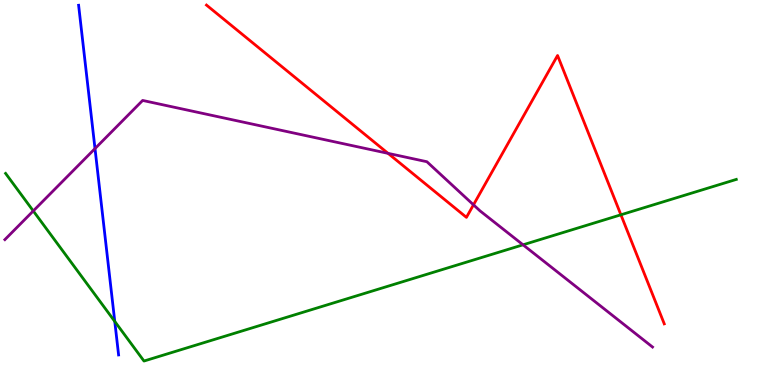[{'lines': ['blue', 'red'], 'intersections': []}, {'lines': ['green', 'red'], 'intersections': [{'x': 8.01, 'y': 4.42}]}, {'lines': ['purple', 'red'], 'intersections': [{'x': 5.01, 'y': 6.02}, {'x': 6.11, 'y': 4.68}]}, {'lines': ['blue', 'green'], 'intersections': [{'x': 1.48, 'y': 1.65}]}, {'lines': ['blue', 'purple'], 'intersections': [{'x': 1.23, 'y': 6.14}]}, {'lines': ['green', 'purple'], 'intersections': [{'x': 0.429, 'y': 4.52}, {'x': 6.75, 'y': 3.64}]}]